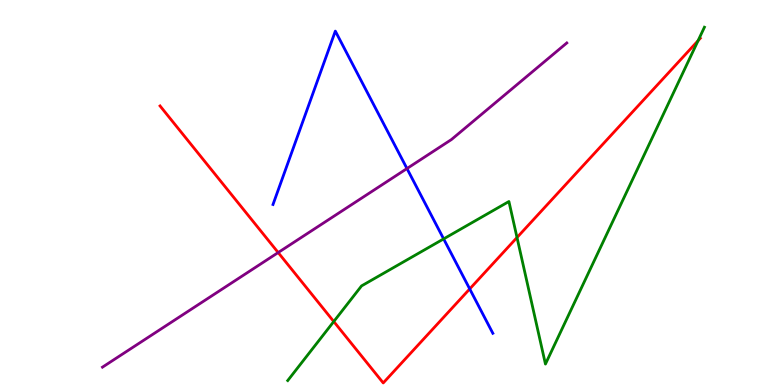[{'lines': ['blue', 'red'], 'intersections': [{'x': 6.06, 'y': 2.5}]}, {'lines': ['green', 'red'], 'intersections': [{'x': 4.31, 'y': 1.65}, {'x': 6.67, 'y': 3.83}, {'x': 9.01, 'y': 8.94}]}, {'lines': ['purple', 'red'], 'intersections': [{'x': 3.59, 'y': 3.44}]}, {'lines': ['blue', 'green'], 'intersections': [{'x': 5.72, 'y': 3.79}]}, {'lines': ['blue', 'purple'], 'intersections': [{'x': 5.25, 'y': 5.62}]}, {'lines': ['green', 'purple'], 'intersections': []}]